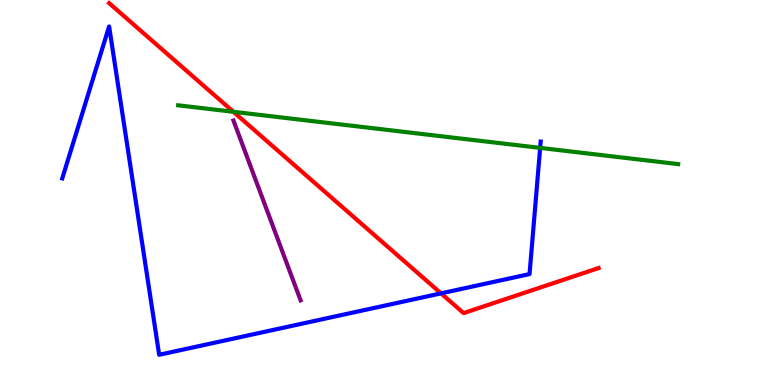[{'lines': ['blue', 'red'], 'intersections': [{'x': 5.69, 'y': 2.38}]}, {'lines': ['green', 'red'], 'intersections': [{'x': 3.01, 'y': 7.1}]}, {'lines': ['purple', 'red'], 'intersections': []}, {'lines': ['blue', 'green'], 'intersections': [{'x': 6.97, 'y': 6.16}]}, {'lines': ['blue', 'purple'], 'intersections': []}, {'lines': ['green', 'purple'], 'intersections': []}]